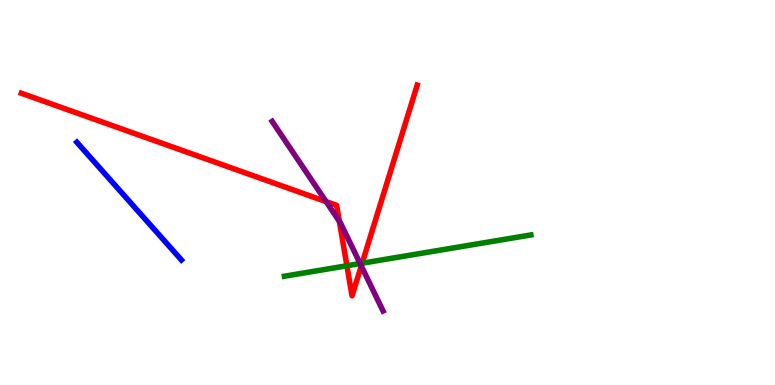[{'lines': ['blue', 'red'], 'intersections': []}, {'lines': ['green', 'red'], 'intersections': [{'x': 4.48, 'y': 3.1}, {'x': 4.67, 'y': 3.16}]}, {'lines': ['purple', 'red'], 'intersections': [{'x': 4.21, 'y': 4.76}, {'x': 4.38, 'y': 4.25}, {'x': 4.66, 'y': 3.09}]}, {'lines': ['blue', 'green'], 'intersections': []}, {'lines': ['blue', 'purple'], 'intersections': []}, {'lines': ['green', 'purple'], 'intersections': [{'x': 4.65, 'y': 3.15}]}]